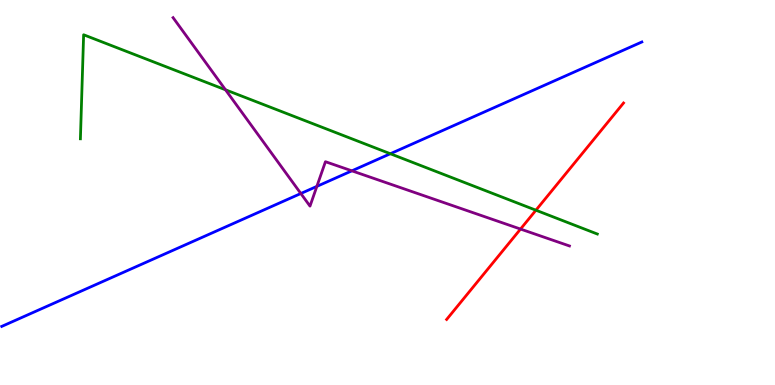[{'lines': ['blue', 'red'], 'intersections': []}, {'lines': ['green', 'red'], 'intersections': [{'x': 6.92, 'y': 4.54}]}, {'lines': ['purple', 'red'], 'intersections': [{'x': 6.72, 'y': 4.05}]}, {'lines': ['blue', 'green'], 'intersections': [{'x': 5.04, 'y': 6.01}]}, {'lines': ['blue', 'purple'], 'intersections': [{'x': 3.88, 'y': 4.97}, {'x': 4.09, 'y': 5.16}, {'x': 4.54, 'y': 5.56}]}, {'lines': ['green', 'purple'], 'intersections': [{'x': 2.91, 'y': 7.67}]}]